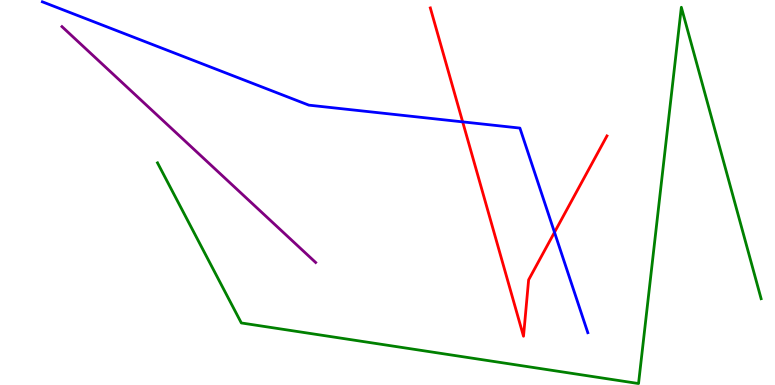[{'lines': ['blue', 'red'], 'intersections': [{'x': 5.97, 'y': 6.83}, {'x': 7.15, 'y': 3.97}]}, {'lines': ['green', 'red'], 'intersections': []}, {'lines': ['purple', 'red'], 'intersections': []}, {'lines': ['blue', 'green'], 'intersections': []}, {'lines': ['blue', 'purple'], 'intersections': []}, {'lines': ['green', 'purple'], 'intersections': []}]